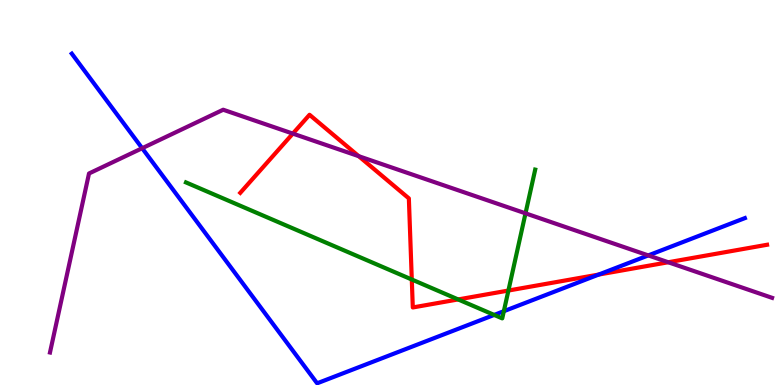[{'lines': ['blue', 'red'], 'intersections': [{'x': 7.73, 'y': 2.87}]}, {'lines': ['green', 'red'], 'intersections': [{'x': 5.31, 'y': 2.74}, {'x': 5.91, 'y': 2.22}, {'x': 6.56, 'y': 2.45}]}, {'lines': ['purple', 'red'], 'intersections': [{'x': 3.78, 'y': 6.53}, {'x': 4.63, 'y': 5.94}, {'x': 8.62, 'y': 3.19}]}, {'lines': ['blue', 'green'], 'intersections': [{'x': 6.38, 'y': 1.82}, {'x': 6.5, 'y': 1.92}]}, {'lines': ['blue', 'purple'], 'intersections': [{'x': 1.83, 'y': 6.15}, {'x': 8.37, 'y': 3.37}]}, {'lines': ['green', 'purple'], 'intersections': [{'x': 6.78, 'y': 4.46}]}]